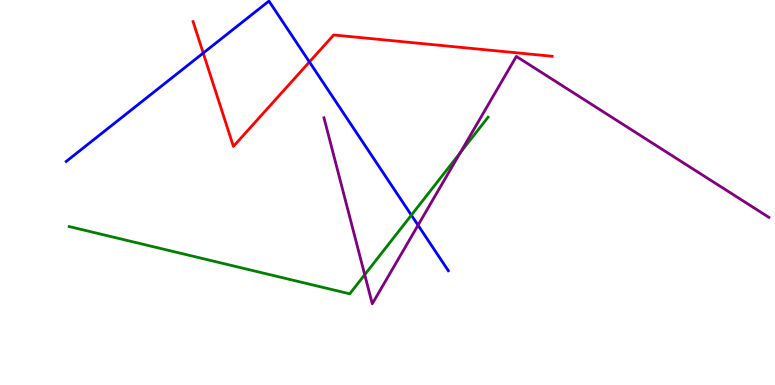[{'lines': ['blue', 'red'], 'intersections': [{'x': 2.62, 'y': 8.62}, {'x': 3.99, 'y': 8.39}]}, {'lines': ['green', 'red'], 'intersections': []}, {'lines': ['purple', 'red'], 'intersections': []}, {'lines': ['blue', 'green'], 'intersections': [{'x': 5.31, 'y': 4.41}]}, {'lines': ['blue', 'purple'], 'intersections': [{'x': 5.39, 'y': 4.15}]}, {'lines': ['green', 'purple'], 'intersections': [{'x': 4.71, 'y': 2.87}, {'x': 5.94, 'y': 6.03}]}]